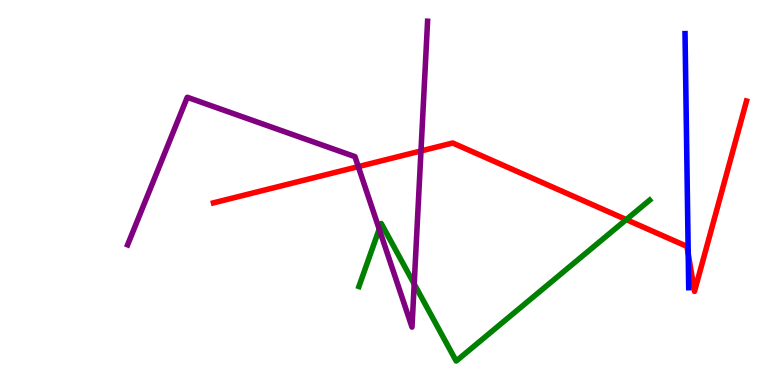[{'lines': ['blue', 'red'], 'intersections': [{'x': 8.88, 'y': 3.41}]}, {'lines': ['green', 'red'], 'intersections': [{'x': 8.08, 'y': 4.3}]}, {'lines': ['purple', 'red'], 'intersections': [{'x': 4.62, 'y': 5.67}, {'x': 5.43, 'y': 6.08}]}, {'lines': ['blue', 'green'], 'intersections': []}, {'lines': ['blue', 'purple'], 'intersections': []}, {'lines': ['green', 'purple'], 'intersections': [{'x': 4.89, 'y': 4.05}, {'x': 5.34, 'y': 2.62}]}]